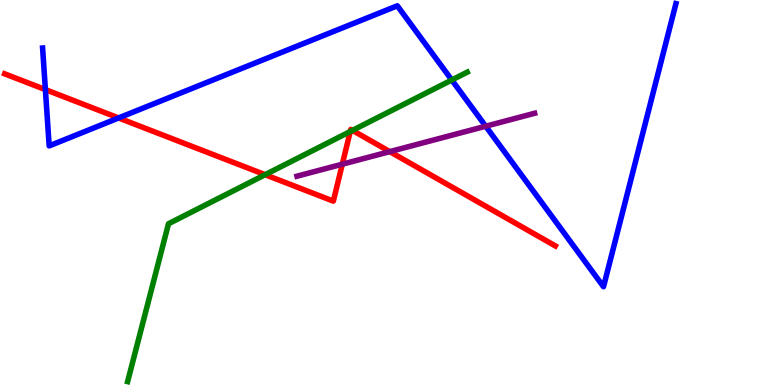[{'lines': ['blue', 'red'], 'intersections': [{'x': 0.586, 'y': 7.67}, {'x': 1.53, 'y': 6.94}]}, {'lines': ['green', 'red'], 'intersections': [{'x': 3.42, 'y': 5.46}, {'x': 4.52, 'y': 6.58}, {'x': 4.55, 'y': 6.61}]}, {'lines': ['purple', 'red'], 'intersections': [{'x': 4.42, 'y': 5.74}, {'x': 5.03, 'y': 6.06}]}, {'lines': ['blue', 'green'], 'intersections': [{'x': 5.83, 'y': 7.92}]}, {'lines': ['blue', 'purple'], 'intersections': [{'x': 6.27, 'y': 6.72}]}, {'lines': ['green', 'purple'], 'intersections': []}]